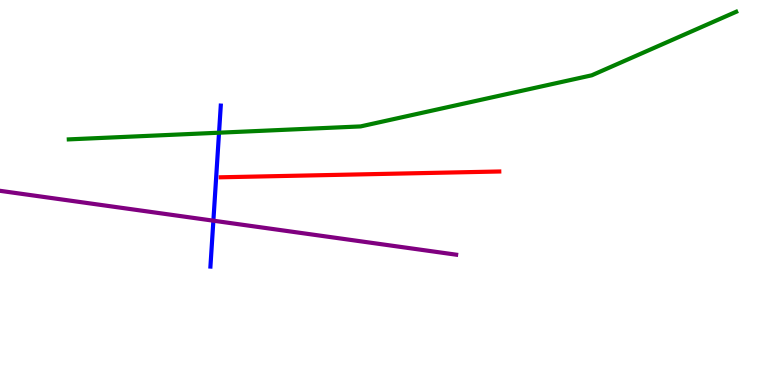[{'lines': ['blue', 'red'], 'intersections': []}, {'lines': ['green', 'red'], 'intersections': []}, {'lines': ['purple', 'red'], 'intersections': []}, {'lines': ['blue', 'green'], 'intersections': [{'x': 2.83, 'y': 6.55}]}, {'lines': ['blue', 'purple'], 'intersections': [{'x': 2.75, 'y': 4.27}]}, {'lines': ['green', 'purple'], 'intersections': []}]